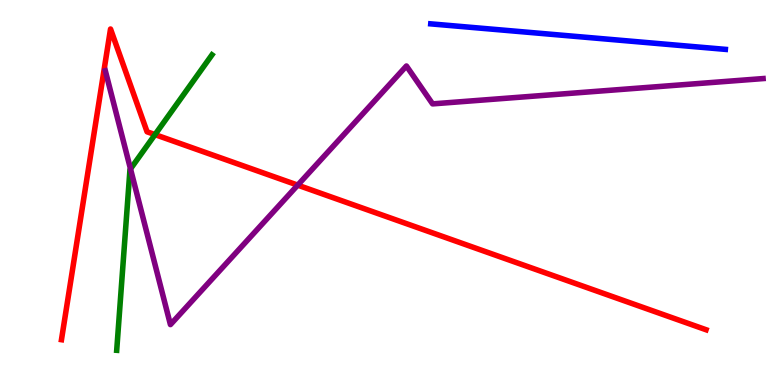[{'lines': ['blue', 'red'], 'intersections': []}, {'lines': ['green', 'red'], 'intersections': [{'x': 2.0, 'y': 6.5}]}, {'lines': ['purple', 'red'], 'intersections': [{'x': 3.84, 'y': 5.19}]}, {'lines': ['blue', 'green'], 'intersections': []}, {'lines': ['blue', 'purple'], 'intersections': []}, {'lines': ['green', 'purple'], 'intersections': [{'x': 1.68, 'y': 5.61}]}]